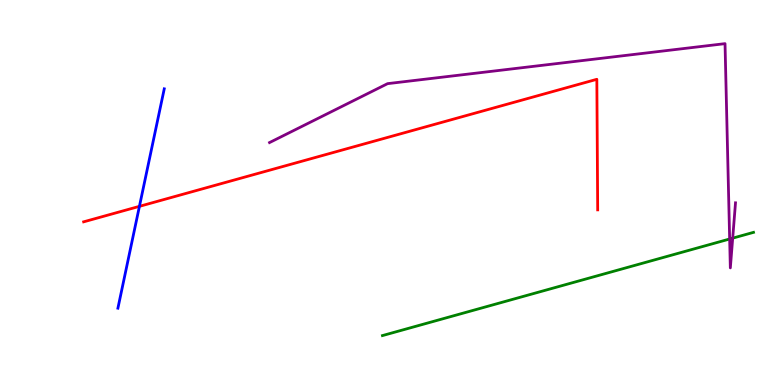[{'lines': ['blue', 'red'], 'intersections': [{'x': 1.8, 'y': 4.64}]}, {'lines': ['green', 'red'], 'intersections': []}, {'lines': ['purple', 'red'], 'intersections': []}, {'lines': ['blue', 'green'], 'intersections': []}, {'lines': ['blue', 'purple'], 'intersections': []}, {'lines': ['green', 'purple'], 'intersections': [{'x': 9.41, 'y': 3.79}, {'x': 9.45, 'y': 3.81}]}]